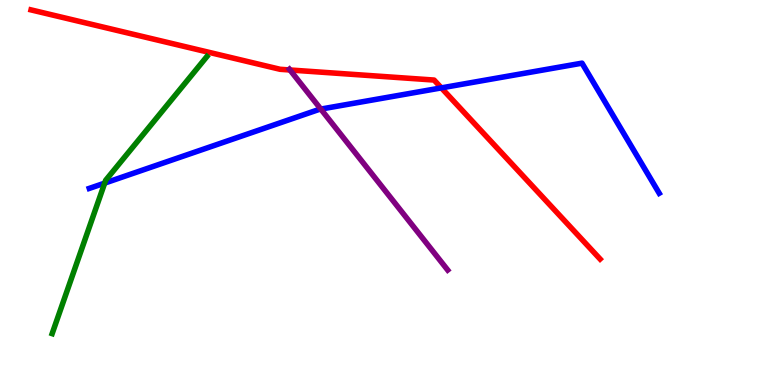[{'lines': ['blue', 'red'], 'intersections': [{'x': 5.69, 'y': 7.72}]}, {'lines': ['green', 'red'], 'intersections': []}, {'lines': ['purple', 'red'], 'intersections': [{'x': 3.74, 'y': 8.18}]}, {'lines': ['blue', 'green'], 'intersections': [{'x': 1.35, 'y': 5.24}]}, {'lines': ['blue', 'purple'], 'intersections': [{'x': 4.14, 'y': 7.17}]}, {'lines': ['green', 'purple'], 'intersections': []}]